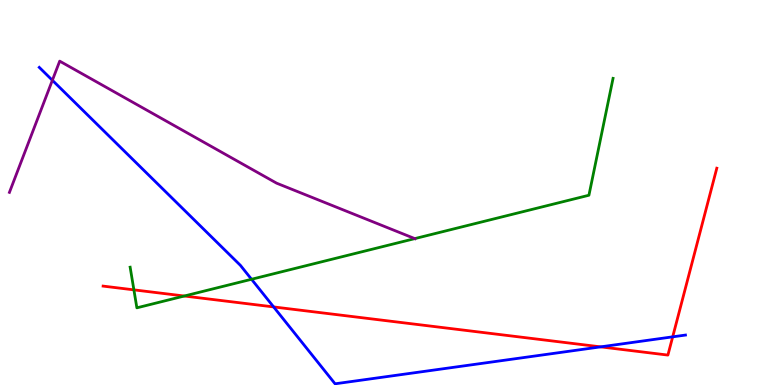[{'lines': ['blue', 'red'], 'intersections': [{'x': 3.53, 'y': 2.03}, {'x': 7.75, 'y': 0.991}, {'x': 8.68, 'y': 1.25}]}, {'lines': ['green', 'red'], 'intersections': [{'x': 1.73, 'y': 2.47}, {'x': 2.38, 'y': 2.31}]}, {'lines': ['purple', 'red'], 'intersections': []}, {'lines': ['blue', 'green'], 'intersections': [{'x': 3.25, 'y': 2.75}]}, {'lines': ['blue', 'purple'], 'intersections': [{'x': 0.676, 'y': 7.91}]}, {'lines': ['green', 'purple'], 'intersections': [{'x': 5.35, 'y': 3.8}]}]